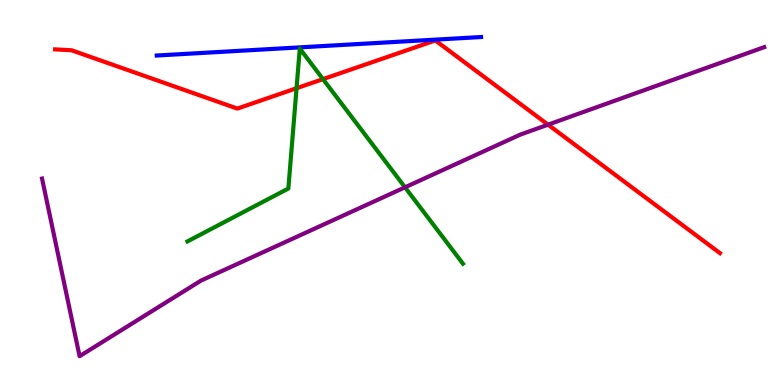[{'lines': ['blue', 'red'], 'intersections': []}, {'lines': ['green', 'red'], 'intersections': [{'x': 3.83, 'y': 7.71}, {'x': 4.17, 'y': 7.94}]}, {'lines': ['purple', 'red'], 'intersections': [{'x': 7.07, 'y': 6.76}]}, {'lines': ['blue', 'green'], 'intersections': []}, {'lines': ['blue', 'purple'], 'intersections': []}, {'lines': ['green', 'purple'], 'intersections': [{'x': 5.23, 'y': 5.13}]}]